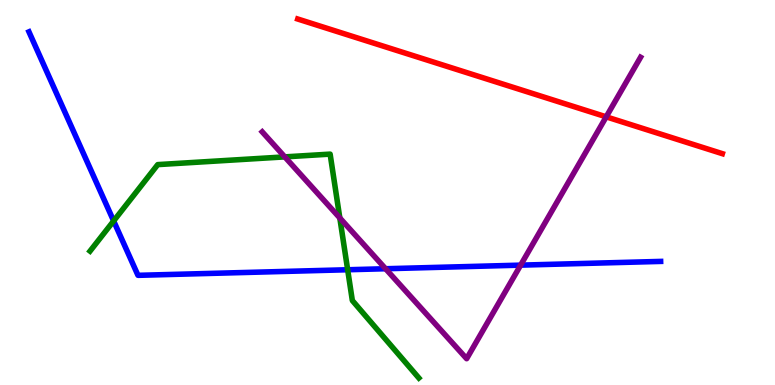[{'lines': ['blue', 'red'], 'intersections': []}, {'lines': ['green', 'red'], 'intersections': []}, {'lines': ['purple', 'red'], 'intersections': [{'x': 7.82, 'y': 6.97}]}, {'lines': ['blue', 'green'], 'intersections': [{'x': 1.47, 'y': 4.26}, {'x': 4.49, 'y': 2.99}]}, {'lines': ['blue', 'purple'], 'intersections': [{'x': 4.98, 'y': 3.02}, {'x': 6.72, 'y': 3.11}]}, {'lines': ['green', 'purple'], 'intersections': [{'x': 3.67, 'y': 5.93}, {'x': 4.38, 'y': 4.34}]}]